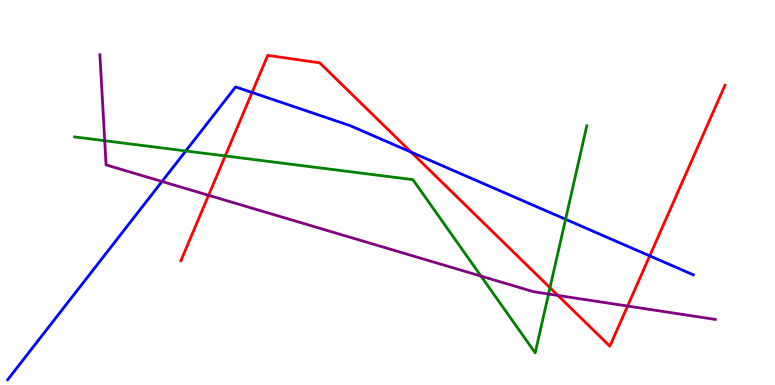[{'lines': ['blue', 'red'], 'intersections': [{'x': 3.25, 'y': 7.6}, {'x': 5.31, 'y': 6.05}, {'x': 8.38, 'y': 3.35}]}, {'lines': ['green', 'red'], 'intersections': [{'x': 2.91, 'y': 5.95}, {'x': 7.1, 'y': 2.53}]}, {'lines': ['purple', 'red'], 'intersections': [{'x': 2.69, 'y': 4.93}, {'x': 7.2, 'y': 2.33}, {'x': 8.1, 'y': 2.05}]}, {'lines': ['blue', 'green'], 'intersections': [{'x': 2.4, 'y': 6.08}, {'x': 7.3, 'y': 4.3}]}, {'lines': ['blue', 'purple'], 'intersections': [{'x': 2.09, 'y': 5.29}]}, {'lines': ['green', 'purple'], 'intersections': [{'x': 1.35, 'y': 6.35}, {'x': 6.21, 'y': 2.83}, {'x': 7.08, 'y': 2.36}]}]